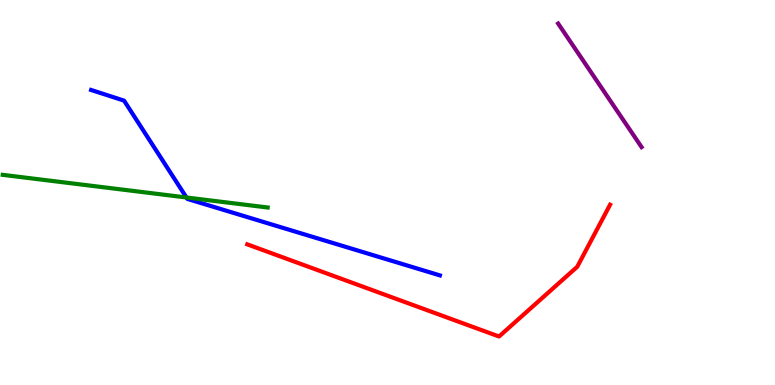[{'lines': ['blue', 'red'], 'intersections': []}, {'lines': ['green', 'red'], 'intersections': []}, {'lines': ['purple', 'red'], 'intersections': []}, {'lines': ['blue', 'green'], 'intersections': [{'x': 2.41, 'y': 4.87}]}, {'lines': ['blue', 'purple'], 'intersections': []}, {'lines': ['green', 'purple'], 'intersections': []}]